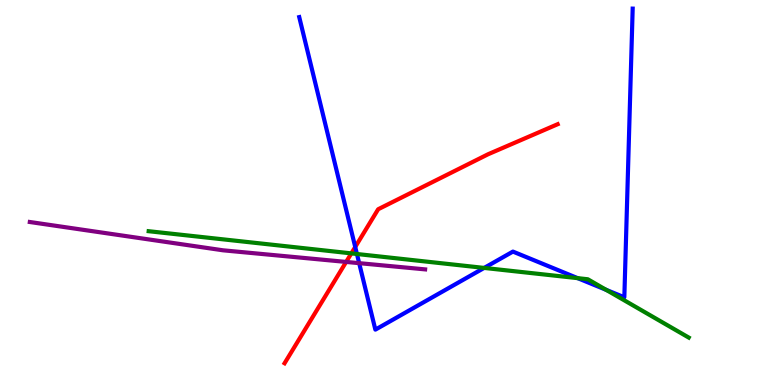[{'lines': ['blue', 'red'], 'intersections': [{'x': 4.58, 'y': 3.58}]}, {'lines': ['green', 'red'], 'intersections': [{'x': 4.53, 'y': 3.42}]}, {'lines': ['purple', 'red'], 'intersections': [{'x': 4.47, 'y': 3.2}]}, {'lines': ['blue', 'green'], 'intersections': [{'x': 4.61, 'y': 3.4}, {'x': 6.25, 'y': 3.04}, {'x': 7.45, 'y': 2.78}, {'x': 7.82, 'y': 2.47}]}, {'lines': ['blue', 'purple'], 'intersections': [{'x': 4.63, 'y': 3.16}]}, {'lines': ['green', 'purple'], 'intersections': []}]